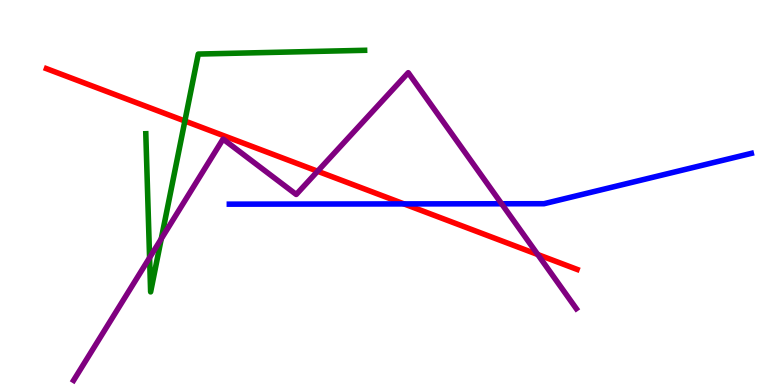[{'lines': ['blue', 'red'], 'intersections': [{'x': 5.21, 'y': 4.7}]}, {'lines': ['green', 'red'], 'intersections': [{'x': 2.39, 'y': 6.86}]}, {'lines': ['purple', 'red'], 'intersections': [{'x': 4.1, 'y': 5.55}, {'x': 6.94, 'y': 3.39}]}, {'lines': ['blue', 'green'], 'intersections': []}, {'lines': ['blue', 'purple'], 'intersections': [{'x': 6.47, 'y': 4.71}]}, {'lines': ['green', 'purple'], 'intersections': [{'x': 1.93, 'y': 3.31}, {'x': 2.08, 'y': 3.8}]}]